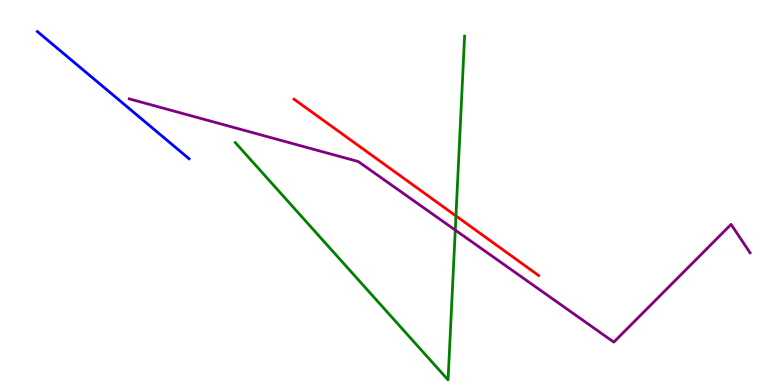[{'lines': ['blue', 'red'], 'intersections': []}, {'lines': ['green', 'red'], 'intersections': [{'x': 5.88, 'y': 4.39}]}, {'lines': ['purple', 'red'], 'intersections': []}, {'lines': ['blue', 'green'], 'intersections': []}, {'lines': ['blue', 'purple'], 'intersections': []}, {'lines': ['green', 'purple'], 'intersections': [{'x': 5.87, 'y': 4.02}]}]